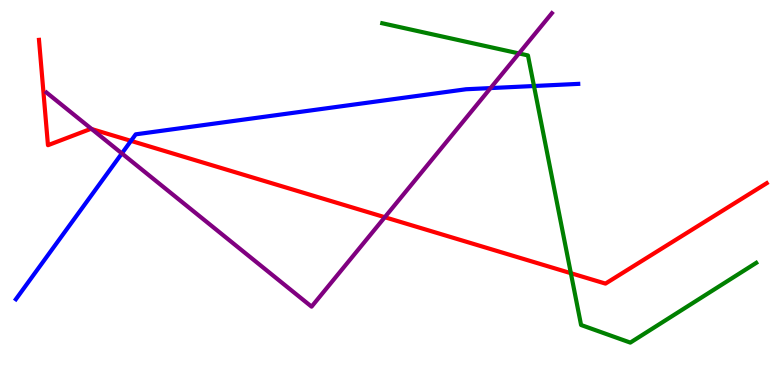[{'lines': ['blue', 'red'], 'intersections': [{'x': 1.69, 'y': 6.34}]}, {'lines': ['green', 'red'], 'intersections': [{'x': 7.37, 'y': 2.9}]}, {'lines': ['purple', 'red'], 'intersections': [{'x': 1.18, 'y': 6.65}, {'x': 4.97, 'y': 4.36}]}, {'lines': ['blue', 'green'], 'intersections': [{'x': 6.89, 'y': 7.77}]}, {'lines': ['blue', 'purple'], 'intersections': [{'x': 1.57, 'y': 6.02}, {'x': 6.33, 'y': 7.71}]}, {'lines': ['green', 'purple'], 'intersections': [{'x': 6.7, 'y': 8.61}]}]